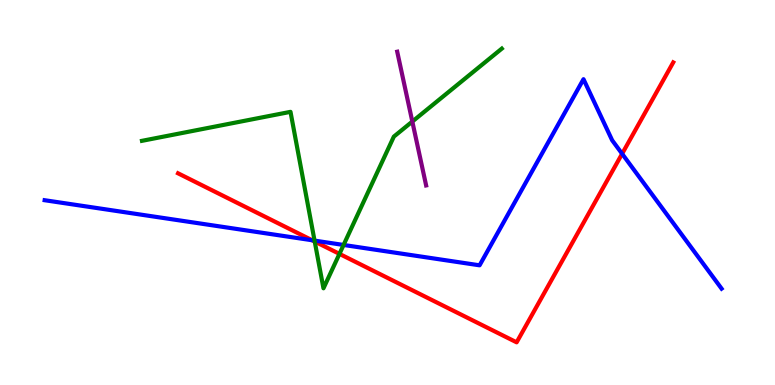[{'lines': ['blue', 'red'], 'intersections': [{'x': 4.03, 'y': 3.76}, {'x': 8.03, 'y': 6.01}]}, {'lines': ['green', 'red'], 'intersections': [{'x': 4.06, 'y': 3.73}, {'x': 4.38, 'y': 3.41}]}, {'lines': ['purple', 'red'], 'intersections': []}, {'lines': ['blue', 'green'], 'intersections': [{'x': 4.06, 'y': 3.75}, {'x': 4.43, 'y': 3.64}]}, {'lines': ['blue', 'purple'], 'intersections': []}, {'lines': ['green', 'purple'], 'intersections': [{'x': 5.32, 'y': 6.84}]}]